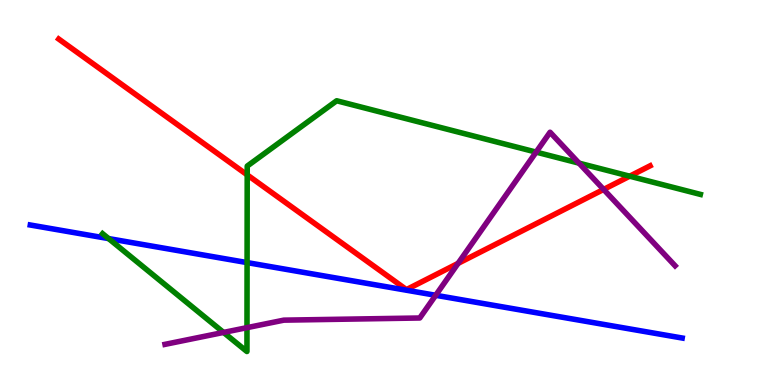[{'lines': ['blue', 'red'], 'intersections': []}, {'lines': ['green', 'red'], 'intersections': [{'x': 3.19, 'y': 5.46}, {'x': 8.12, 'y': 5.42}]}, {'lines': ['purple', 'red'], 'intersections': [{'x': 5.91, 'y': 3.16}, {'x': 7.79, 'y': 5.08}]}, {'lines': ['blue', 'green'], 'intersections': [{'x': 1.4, 'y': 3.8}, {'x': 3.19, 'y': 3.18}]}, {'lines': ['blue', 'purple'], 'intersections': [{'x': 5.62, 'y': 2.33}]}, {'lines': ['green', 'purple'], 'intersections': [{'x': 2.88, 'y': 1.37}, {'x': 3.19, 'y': 1.49}, {'x': 6.92, 'y': 6.05}, {'x': 7.47, 'y': 5.76}]}]